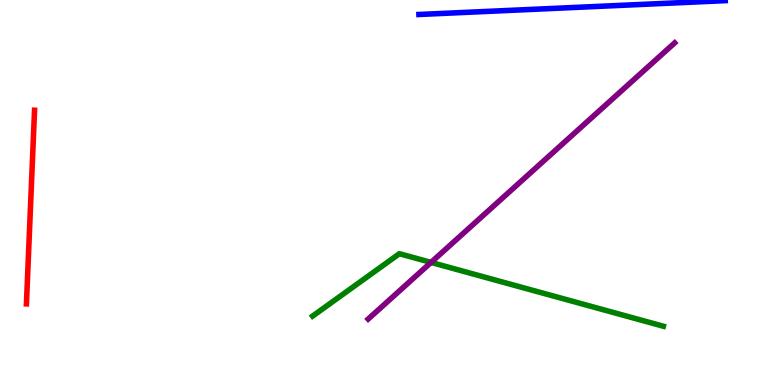[{'lines': ['blue', 'red'], 'intersections': []}, {'lines': ['green', 'red'], 'intersections': []}, {'lines': ['purple', 'red'], 'intersections': []}, {'lines': ['blue', 'green'], 'intersections': []}, {'lines': ['blue', 'purple'], 'intersections': []}, {'lines': ['green', 'purple'], 'intersections': [{'x': 5.56, 'y': 3.18}]}]